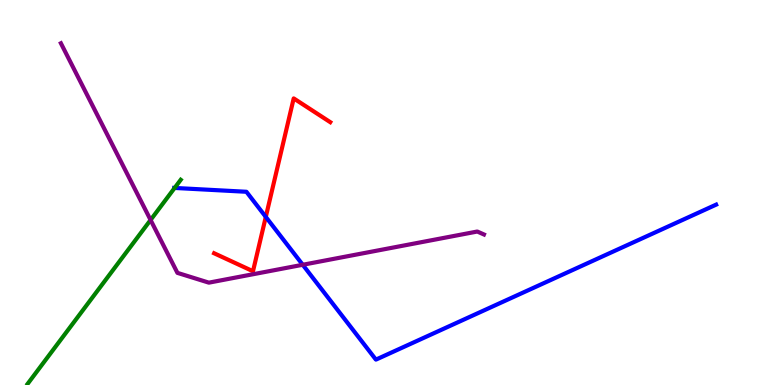[{'lines': ['blue', 'red'], 'intersections': [{'x': 3.43, 'y': 4.37}]}, {'lines': ['green', 'red'], 'intersections': []}, {'lines': ['purple', 'red'], 'intersections': []}, {'lines': ['blue', 'green'], 'intersections': [{'x': 2.25, 'y': 5.12}]}, {'lines': ['blue', 'purple'], 'intersections': [{'x': 3.91, 'y': 3.12}]}, {'lines': ['green', 'purple'], 'intersections': [{'x': 1.94, 'y': 4.29}]}]